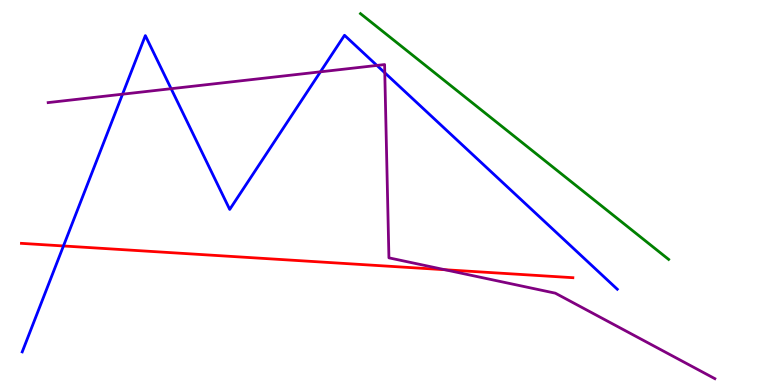[{'lines': ['blue', 'red'], 'intersections': [{'x': 0.819, 'y': 3.61}]}, {'lines': ['green', 'red'], 'intersections': []}, {'lines': ['purple', 'red'], 'intersections': [{'x': 5.74, 'y': 2.99}]}, {'lines': ['blue', 'green'], 'intersections': []}, {'lines': ['blue', 'purple'], 'intersections': [{'x': 1.58, 'y': 7.55}, {'x': 2.21, 'y': 7.7}, {'x': 4.13, 'y': 8.13}, {'x': 4.86, 'y': 8.3}, {'x': 4.96, 'y': 8.11}]}, {'lines': ['green', 'purple'], 'intersections': []}]